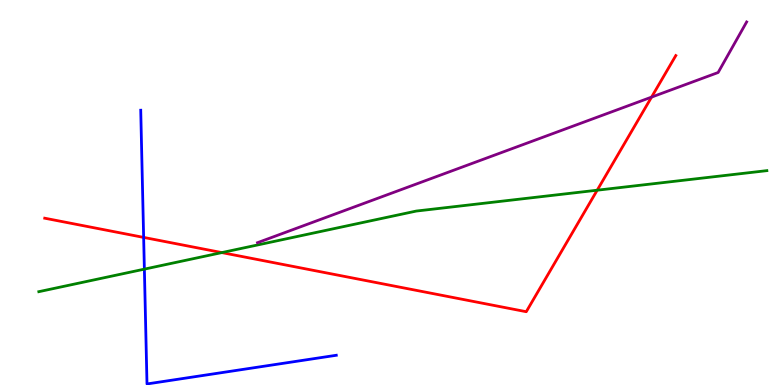[{'lines': ['blue', 'red'], 'intersections': [{'x': 1.85, 'y': 3.83}]}, {'lines': ['green', 'red'], 'intersections': [{'x': 2.86, 'y': 3.44}, {'x': 7.71, 'y': 5.06}]}, {'lines': ['purple', 'red'], 'intersections': [{'x': 8.41, 'y': 7.48}]}, {'lines': ['blue', 'green'], 'intersections': [{'x': 1.86, 'y': 3.01}]}, {'lines': ['blue', 'purple'], 'intersections': []}, {'lines': ['green', 'purple'], 'intersections': []}]